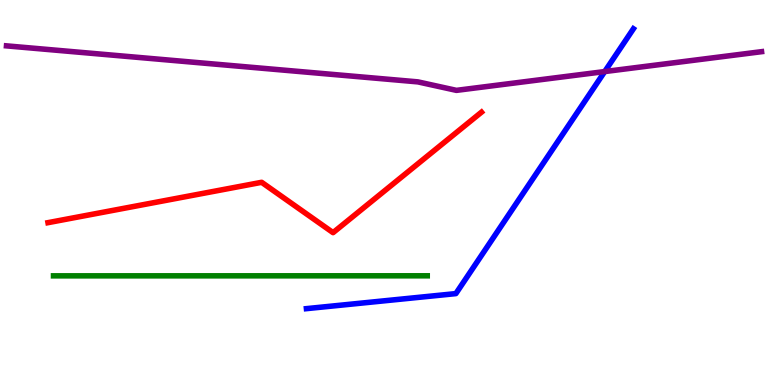[{'lines': ['blue', 'red'], 'intersections': []}, {'lines': ['green', 'red'], 'intersections': []}, {'lines': ['purple', 'red'], 'intersections': []}, {'lines': ['blue', 'green'], 'intersections': []}, {'lines': ['blue', 'purple'], 'intersections': [{'x': 7.8, 'y': 8.14}]}, {'lines': ['green', 'purple'], 'intersections': []}]